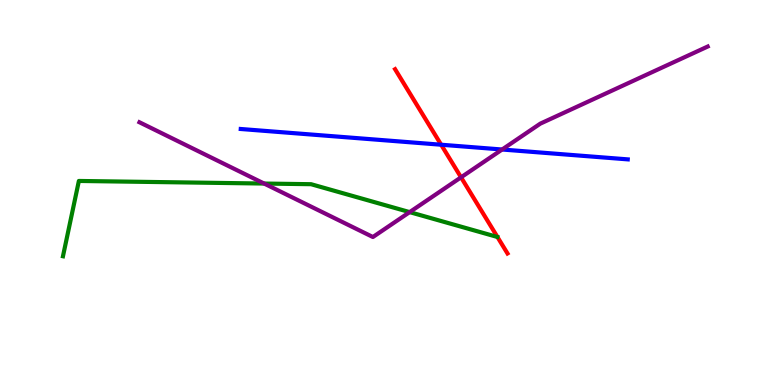[{'lines': ['blue', 'red'], 'intersections': [{'x': 5.69, 'y': 6.24}]}, {'lines': ['green', 'red'], 'intersections': []}, {'lines': ['purple', 'red'], 'intersections': [{'x': 5.95, 'y': 5.39}]}, {'lines': ['blue', 'green'], 'intersections': []}, {'lines': ['blue', 'purple'], 'intersections': [{'x': 6.48, 'y': 6.12}]}, {'lines': ['green', 'purple'], 'intersections': [{'x': 3.41, 'y': 5.23}, {'x': 5.29, 'y': 4.49}]}]